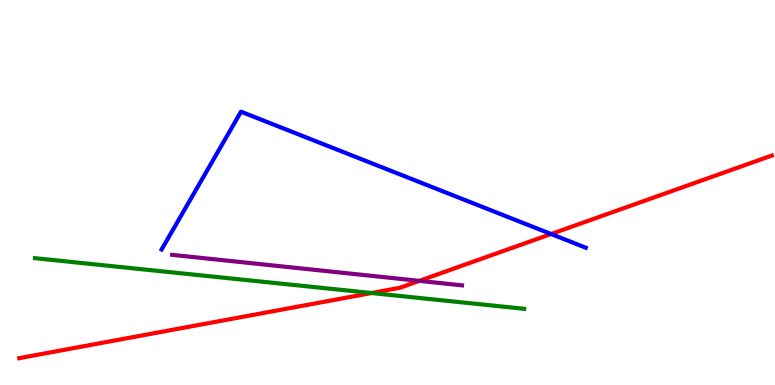[{'lines': ['blue', 'red'], 'intersections': [{'x': 7.11, 'y': 3.92}]}, {'lines': ['green', 'red'], 'intersections': [{'x': 4.79, 'y': 2.39}]}, {'lines': ['purple', 'red'], 'intersections': [{'x': 5.41, 'y': 2.7}]}, {'lines': ['blue', 'green'], 'intersections': []}, {'lines': ['blue', 'purple'], 'intersections': []}, {'lines': ['green', 'purple'], 'intersections': []}]